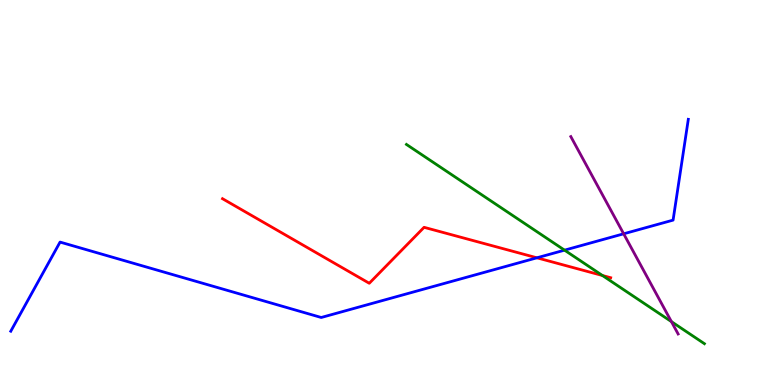[{'lines': ['blue', 'red'], 'intersections': [{'x': 6.93, 'y': 3.3}]}, {'lines': ['green', 'red'], 'intersections': [{'x': 7.77, 'y': 2.84}]}, {'lines': ['purple', 'red'], 'intersections': []}, {'lines': ['blue', 'green'], 'intersections': [{'x': 7.28, 'y': 3.5}]}, {'lines': ['blue', 'purple'], 'intersections': [{'x': 8.05, 'y': 3.93}]}, {'lines': ['green', 'purple'], 'intersections': [{'x': 8.66, 'y': 1.65}]}]